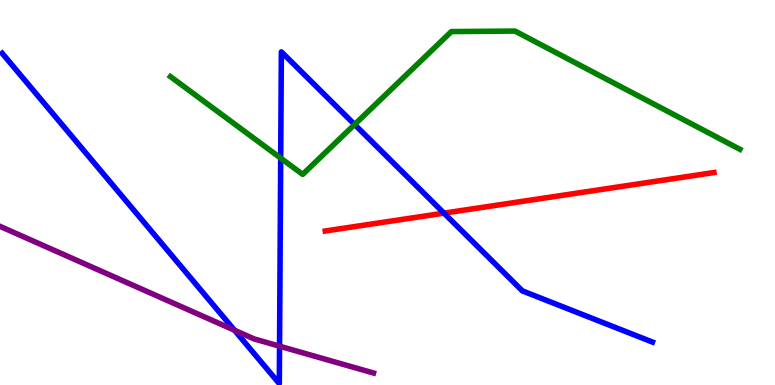[{'lines': ['blue', 'red'], 'intersections': [{'x': 5.73, 'y': 4.46}]}, {'lines': ['green', 'red'], 'intersections': []}, {'lines': ['purple', 'red'], 'intersections': []}, {'lines': ['blue', 'green'], 'intersections': [{'x': 3.62, 'y': 5.89}, {'x': 4.58, 'y': 6.77}]}, {'lines': ['blue', 'purple'], 'intersections': [{'x': 3.03, 'y': 1.42}, {'x': 3.61, 'y': 1.01}]}, {'lines': ['green', 'purple'], 'intersections': []}]